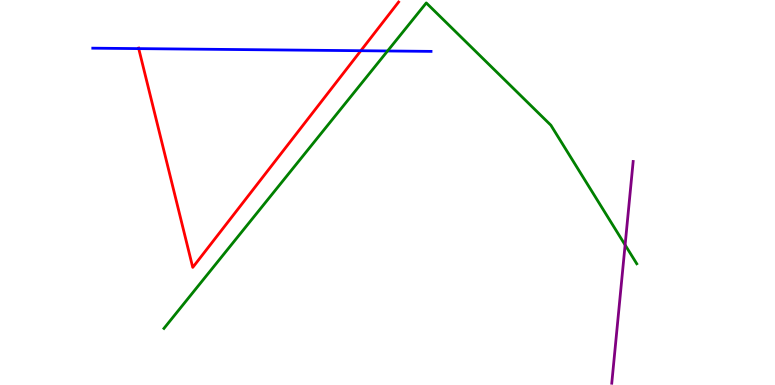[{'lines': ['blue', 'red'], 'intersections': [{'x': 1.79, 'y': 8.74}, {'x': 4.66, 'y': 8.68}]}, {'lines': ['green', 'red'], 'intersections': []}, {'lines': ['purple', 'red'], 'intersections': []}, {'lines': ['blue', 'green'], 'intersections': [{'x': 5.0, 'y': 8.68}]}, {'lines': ['blue', 'purple'], 'intersections': []}, {'lines': ['green', 'purple'], 'intersections': [{'x': 8.07, 'y': 3.64}]}]